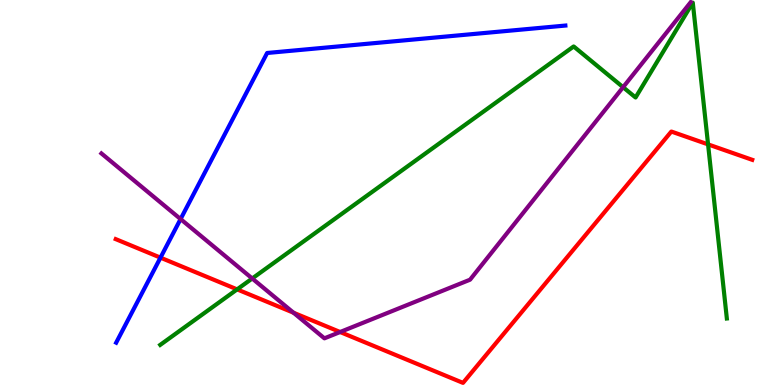[{'lines': ['blue', 'red'], 'intersections': [{'x': 2.07, 'y': 3.31}]}, {'lines': ['green', 'red'], 'intersections': [{'x': 3.06, 'y': 2.48}, {'x': 9.14, 'y': 6.25}]}, {'lines': ['purple', 'red'], 'intersections': [{'x': 3.79, 'y': 1.88}, {'x': 4.39, 'y': 1.38}]}, {'lines': ['blue', 'green'], 'intersections': []}, {'lines': ['blue', 'purple'], 'intersections': [{'x': 2.33, 'y': 4.31}]}, {'lines': ['green', 'purple'], 'intersections': [{'x': 3.25, 'y': 2.77}, {'x': 8.04, 'y': 7.73}]}]